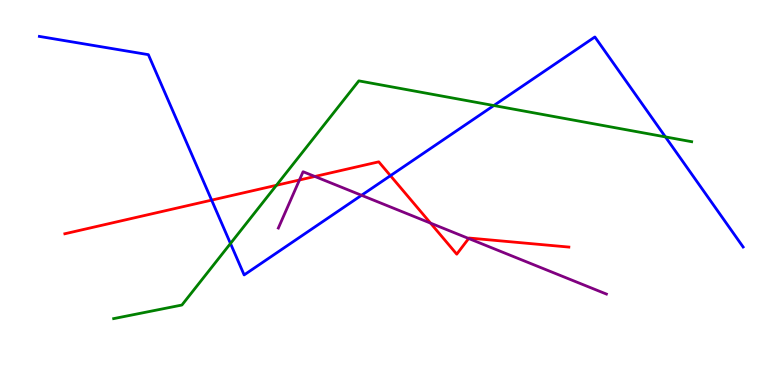[{'lines': ['blue', 'red'], 'intersections': [{'x': 2.73, 'y': 4.8}, {'x': 5.04, 'y': 5.44}]}, {'lines': ['green', 'red'], 'intersections': [{'x': 3.57, 'y': 5.19}]}, {'lines': ['purple', 'red'], 'intersections': [{'x': 3.86, 'y': 5.32}, {'x': 4.06, 'y': 5.42}, {'x': 5.56, 'y': 4.2}, {'x': 6.05, 'y': 3.81}]}, {'lines': ['blue', 'green'], 'intersections': [{'x': 2.97, 'y': 3.68}, {'x': 6.37, 'y': 7.26}, {'x': 8.59, 'y': 6.44}]}, {'lines': ['blue', 'purple'], 'intersections': [{'x': 4.66, 'y': 4.93}]}, {'lines': ['green', 'purple'], 'intersections': []}]